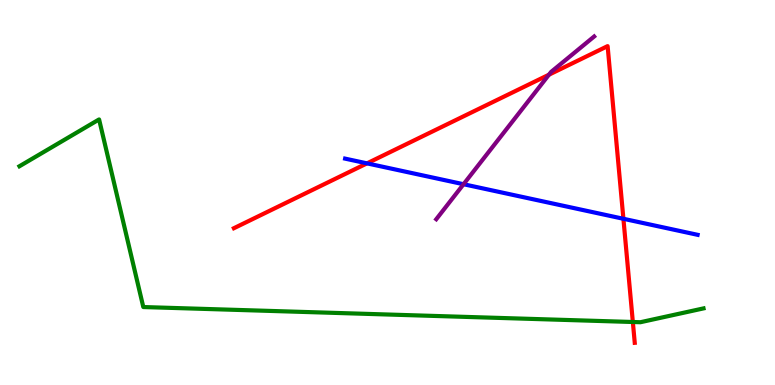[{'lines': ['blue', 'red'], 'intersections': [{'x': 4.74, 'y': 5.76}, {'x': 8.04, 'y': 4.32}]}, {'lines': ['green', 'red'], 'intersections': [{'x': 8.17, 'y': 1.64}]}, {'lines': ['purple', 'red'], 'intersections': [{'x': 7.08, 'y': 8.06}]}, {'lines': ['blue', 'green'], 'intersections': []}, {'lines': ['blue', 'purple'], 'intersections': [{'x': 5.98, 'y': 5.21}]}, {'lines': ['green', 'purple'], 'intersections': []}]